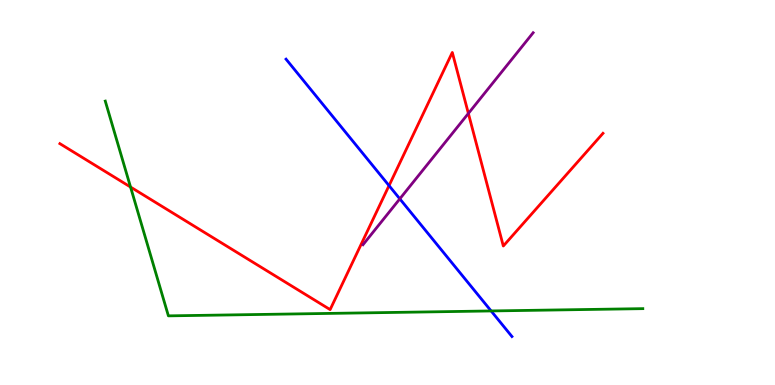[{'lines': ['blue', 'red'], 'intersections': [{'x': 5.02, 'y': 5.18}]}, {'lines': ['green', 'red'], 'intersections': [{'x': 1.68, 'y': 5.14}]}, {'lines': ['purple', 'red'], 'intersections': [{'x': 6.04, 'y': 7.05}]}, {'lines': ['blue', 'green'], 'intersections': [{'x': 6.34, 'y': 1.92}]}, {'lines': ['blue', 'purple'], 'intersections': [{'x': 5.16, 'y': 4.84}]}, {'lines': ['green', 'purple'], 'intersections': []}]